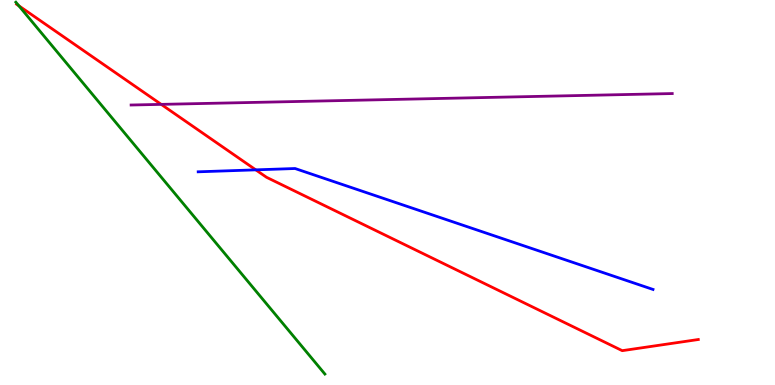[{'lines': ['blue', 'red'], 'intersections': [{'x': 3.3, 'y': 5.59}]}, {'lines': ['green', 'red'], 'intersections': [{'x': 0.243, 'y': 9.85}]}, {'lines': ['purple', 'red'], 'intersections': [{'x': 2.08, 'y': 7.29}]}, {'lines': ['blue', 'green'], 'intersections': []}, {'lines': ['blue', 'purple'], 'intersections': []}, {'lines': ['green', 'purple'], 'intersections': []}]